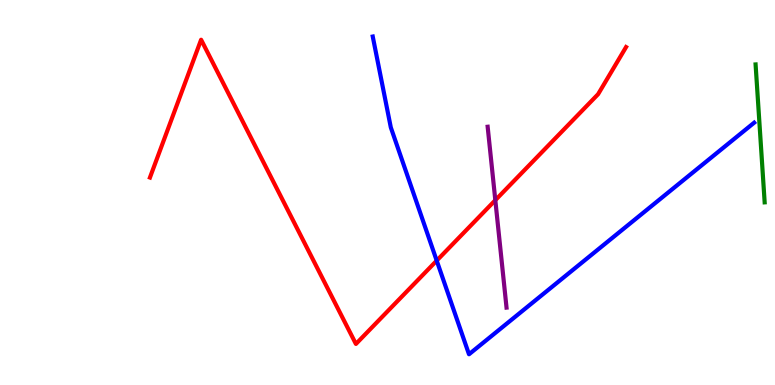[{'lines': ['blue', 'red'], 'intersections': [{'x': 5.64, 'y': 3.23}]}, {'lines': ['green', 'red'], 'intersections': []}, {'lines': ['purple', 'red'], 'intersections': [{'x': 6.39, 'y': 4.8}]}, {'lines': ['blue', 'green'], 'intersections': []}, {'lines': ['blue', 'purple'], 'intersections': []}, {'lines': ['green', 'purple'], 'intersections': []}]